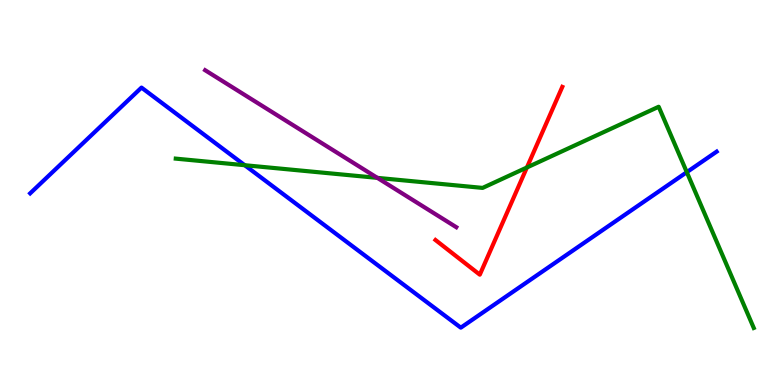[{'lines': ['blue', 'red'], 'intersections': []}, {'lines': ['green', 'red'], 'intersections': [{'x': 6.8, 'y': 5.65}]}, {'lines': ['purple', 'red'], 'intersections': []}, {'lines': ['blue', 'green'], 'intersections': [{'x': 3.16, 'y': 5.71}, {'x': 8.86, 'y': 5.53}]}, {'lines': ['blue', 'purple'], 'intersections': []}, {'lines': ['green', 'purple'], 'intersections': [{'x': 4.87, 'y': 5.38}]}]